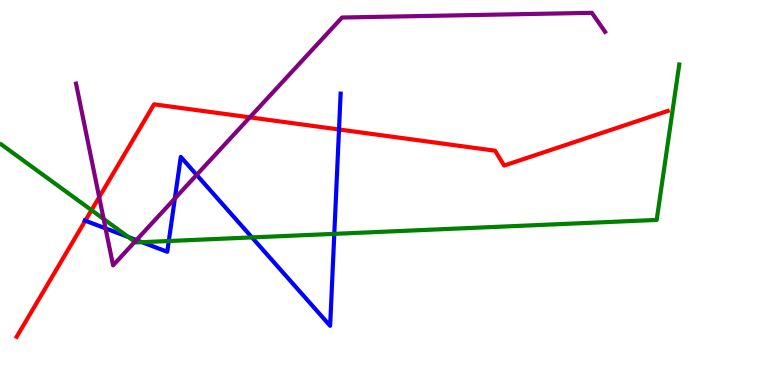[{'lines': ['blue', 'red'], 'intersections': [{'x': 1.1, 'y': 4.27}, {'x': 4.37, 'y': 6.64}]}, {'lines': ['green', 'red'], 'intersections': [{'x': 1.18, 'y': 4.54}]}, {'lines': ['purple', 'red'], 'intersections': [{'x': 1.28, 'y': 4.88}, {'x': 3.22, 'y': 6.95}]}, {'lines': ['blue', 'green'], 'intersections': [{'x': 1.66, 'y': 3.84}, {'x': 1.83, 'y': 3.71}, {'x': 2.18, 'y': 3.74}, {'x': 3.25, 'y': 3.83}, {'x': 4.31, 'y': 3.93}]}, {'lines': ['blue', 'purple'], 'intersections': [{'x': 1.36, 'y': 4.07}, {'x': 1.76, 'y': 3.76}, {'x': 2.26, 'y': 4.85}, {'x': 2.54, 'y': 5.46}]}, {'lines': ['green', 'purple'], 'intersections': [{'x': 1.34, 'y': 4.31}, {'x': 1.74, 'y': 3.72}]}]